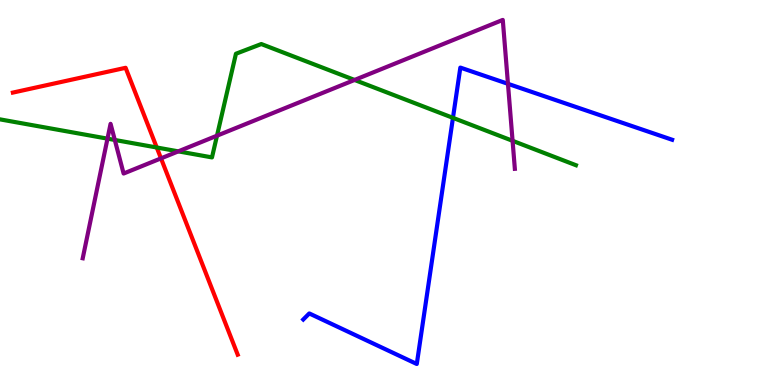[{'lines': ['blue', 'red'], 'intersections': []}, {'lines': ['green', 'red'], 'intersections': [{'x': 2.02, 'y': 6.17}]}, {'lines': ['purple', 'red'], 'intersections': [{'x': 2.08, 'y': 5.89}]}, {'lines': ['blue', 'green'], 'intersections': [{'x': 5.84, 'y': 6.94}]}, {'lines': ['blue', 'purple'], 'intersections': [{'x': 6.55, 'y': 7.82}]}, {'lines': ['green', 'purple'], 'intersections': [{'x': 1.39, 'y': 6.4}, {'x': 1.48, 'y': 6.36}, {'x': 2.3, 'y': 6.07}, {'x': 2.8, 'y': 6.48}, {'x': 4.58, 'y': 7.92}, {'x': 6.61, 'y': 6.34}]}]